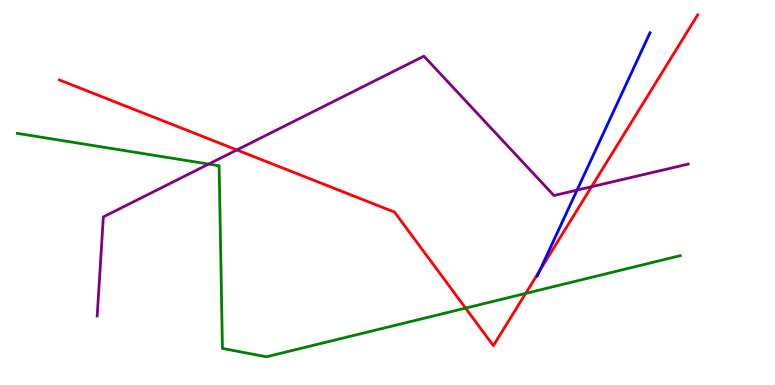[{'lines': ['blue', 'red'], 'intersections': [{'x': 6.96, 'y': 2.97}]}, {'lines': ['green', 'red'], 'intersections': [{'x': 6.01, 'y': 2.0}, {'x': 6.78, 'y': 2.38}]}, {'lines': ['purple', 'red'], 'intersections': [{'x': 3.06, 'y': 6.11}, {'x': 7.63, 'y': 5.15}]}, {'lines': ['blue', 'green'], 'intersections': []}, {'lines': ['blue', 'purple'], 'intersections': [{'x': 7.45, 'y': 5.06}]}, {'lines': ['green', 'purple'], 'intersections': [{'x': 2.69, 'y': 5.74}]}]